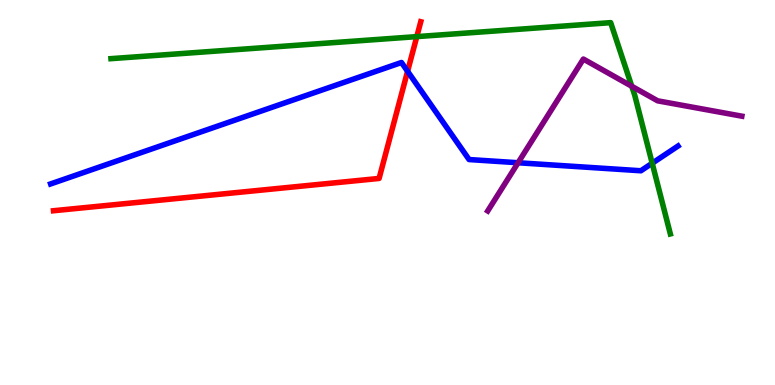[{'lines': ['blue', 'red'], 'intersections': [{'x': 5.26, 'y': 8.15}]}, {'lines': ['green', 'red'], 'intersections': [{'x': 5.38, 'y': 9.05}]}, {'lines': ['purple', 'red'], 'intersections': []}, {'lines': ['blue', 'green'], 'intersections': [{'x': 8.42, 'y': 5.76}]}, {'lines': ['blue', 'purple'], 'intersections': [{'x': 6.68, 'y': 5.77}]}, {'lines': ['green', 'purple'], 'intersections': [{'x': 8.15, 'y': 7.76}]}]